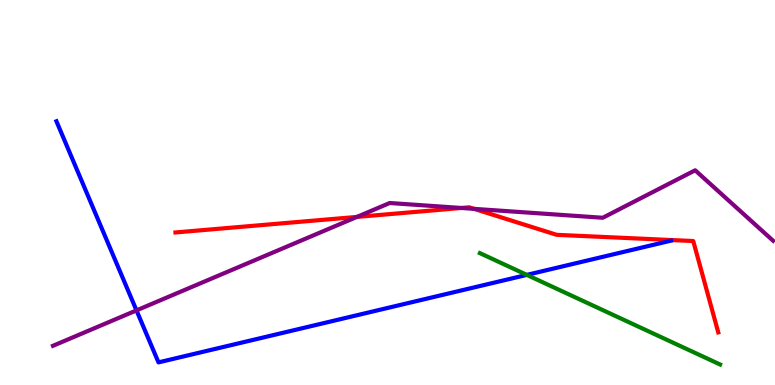[{'lines': ['blue', 'red'], 'intersections': []}, {'lines': ['green', 'red'], 'intersections': []}, {'lines': ['purple', 'red'], 'intersections': [{'x': 4.61, 'y': 4.37}, {'x': 5.95, 'y': 4.6}, {'x': 6.12, 'y': 4.58}]}, {'lines': ['blue', 'green'], 'intersections': [{'x': 6.8, 'y': 2.86}]}, {'lines': ['blue', 'purple'], 'intersections': [{'x': 1.76, 'y': 1.94}]}, {'lines': ['green', 'purple'], 'intersections': []}]